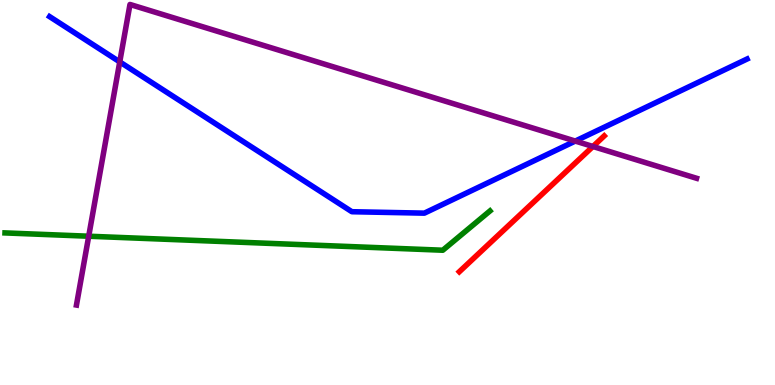[{'lines': ['blue', 'red'], 'intersections': []}, {'lines': ['green', 'red'], 'intersections': []}, {'lines': ['purple', 'red'], 'intersections': [{'x': 7.65, 'y': 6.2}]}, {'lines': ['blue', 'green'], 'intersections': []}, {'lines': ['blue', 'purple'], 'intersections': [{'x': 1.55, 'y': 8.39}, {'x': 7.42, 'y': 6.34}]}, {'lines': ['green', 'purple'], 'intersections': [{'x': 1.14, 'y': 3.86}]}]